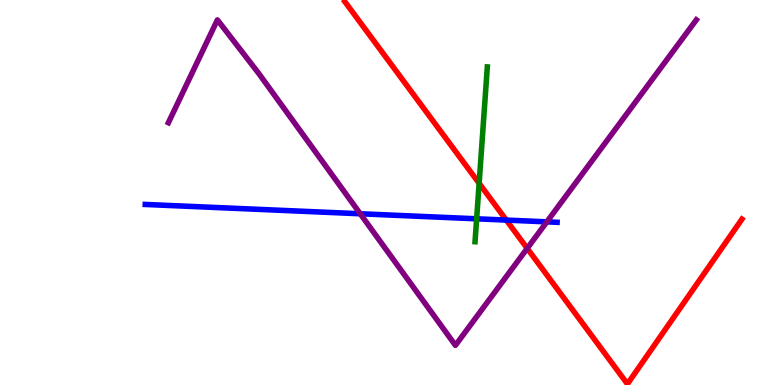[{'lines': ['blue', 'red'], 'intersections': [{'x': 6.53, 'y': 4.28}]}, {'lines': ['green', 'red'], 'intersections': [{'x': 6.18, 'y': 5.24}]}, {'lines': ['purple', 'red'], 'intersections': [{'x': 6.8, 'y': 3.55}]}, {'lines': ['blue', 'green'], 'intersections': [{'x': 6.15, 'y': 4.32}]}, {'lines': ['blue', 'purple'], 'intersections': [{'x': 4.65, 'y': 4.45}, {'x': 7.06, 'y': 4.24}]}, {'lines': ['green', 'purple'], 'intersections': []}]